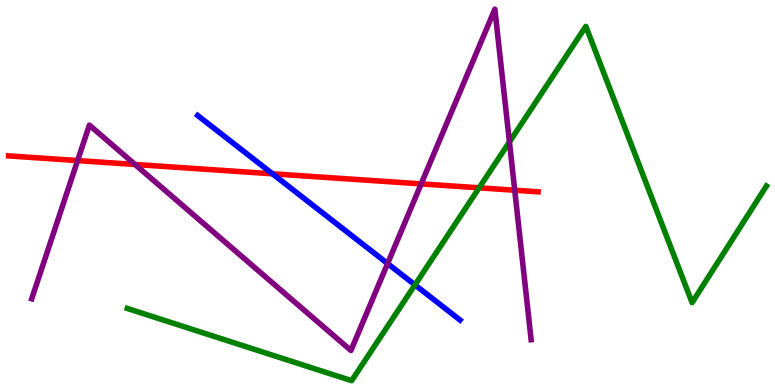[{'lines': ['blue', 'red'], 'intersections': [{'x': 3.52, 'y': 5.49}]}, {'lines': ['green', 'red'], 'intersections': [{'x': 6.18, 'y': 5.12}]}, {'lines': ['purple', 'red'], 'intersections': [{'x': 1.0, 'y': 5.83}, {'x': 1.74, 'y': 5.73}, {'x': 5.43, 'y': 5.22}, {'x': 6.64, 'y': 5.06}]}, {'lines': ['blue', 'green'], 'intersections': [{'x': 5.35, 'y': 2.6}]}, {'lines': ['blue', 'purple'], 'intersections': [{'x': 5.0, 'y': 3.15}]}, {'lines': ['green', 'purple'], 'intersections': [{'x': 6.57, 'y': 6.31}]}]